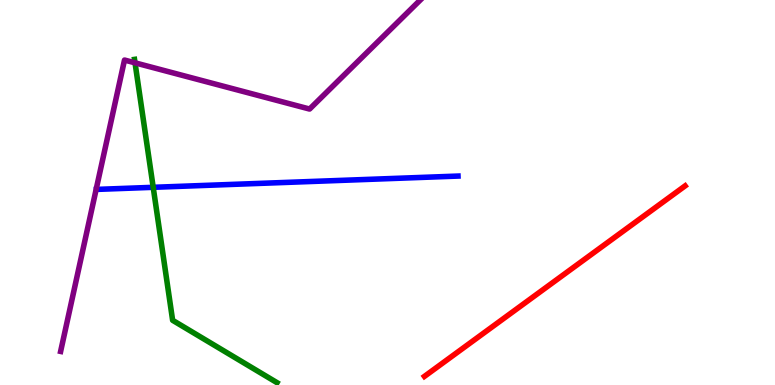[{'lines': ['blue', 'red'], 'intersections': []}, {'lines': ['green', 'red'], 'intersections': []}, {'lines': ['purple', 'red'], 'intersections': []}, {'lines': ['blue', 'green'], 'intersections': [{'x': 1.98, 'y': 5.13}]}, {'lines': ['blue', 'purple'], 'intersections': []}, {'lines': ['green', 'purple'], 'intersections': [{'x': 1.74, 'y': 8.37}]}]